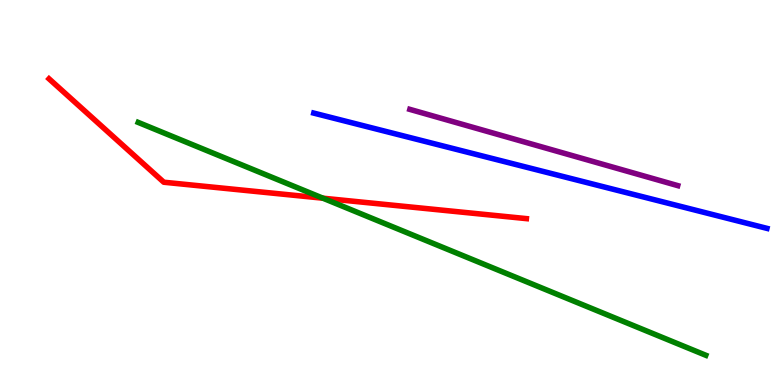[{'lines': ['blue', 'red'], 'intersections': []}, {'lines': ['green', 'red'], 'intersections': [{'x': 4.17, 'y': 4.85}]}, {'lines': ['purple', 'red'], 'intersections': []}, {'lines': ['blue', 'green'], 'intersections': []}, {'lines': ['blue', 'purple'], 'intersections': []}, {'lines': ['green', 'purple'], 'intersections': []}]